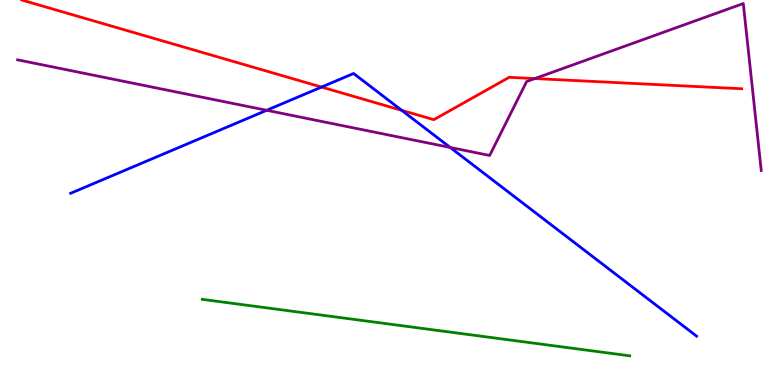[{'lines': ['blue', 'red'], 'intersections': [{'x': 4.15, 'y': 7.74}, {'x': 5.18, 'y': 7.13}]}, {'lines': ['green', 'red'], 'intersections': []}, {'lines': ['purple', 'red'], 'intersections': [{'x': 6.9, 'y': 7.96}]}, {'lines': ['blue', 'green'], 'intersections': []}, {'lines': ['blue', 'purple'], 'intersections': [{'x': 3.44, 'y': 7.14}, {'x': 5.81, 'y': 6.17}]}, {'lines': ['green', 'purple'], 'intersections': []}]